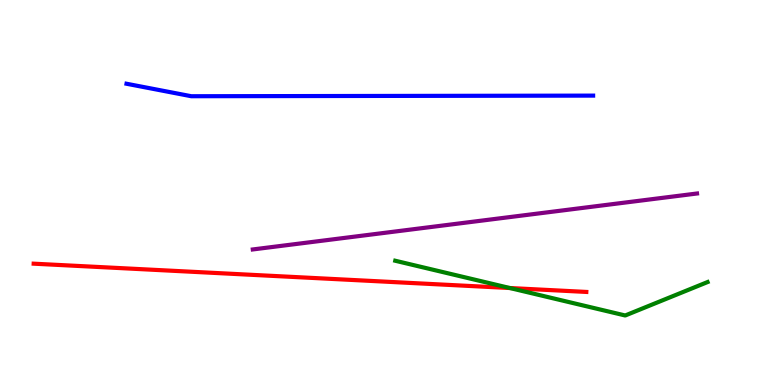[{'lines': ['blue', 'red'], 'intersections': []}, {'lines': ['green', 'red'], 'intersections': [{'x': 6.58, 'y': 2.52}]}, {'lines': ['purple', 'red'], 'intersections': []}, {'lines': ['blue', 'green'], 'intersections': []}, {'lines': ['blue', 'purple'], 'intersections': []}, {'lines': ['green', 'purple'], 'intersections': []}]